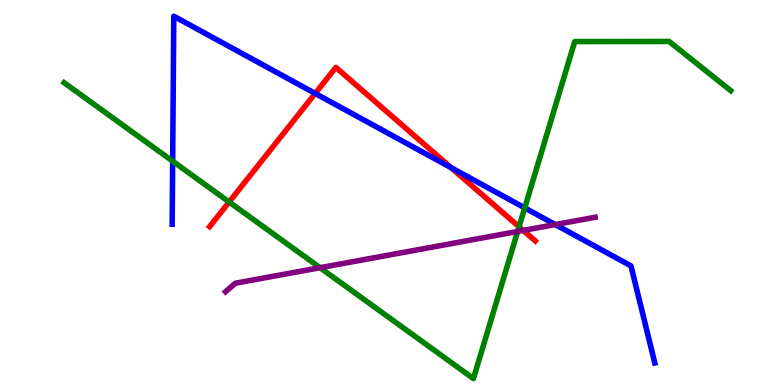[{'lines': ['blue', 'red'], 'intersections': [{'x': 4.07, 'y': 7.57}, {'x': 5.82, 'y': 5.65}]}, {'lines': ['green', 'red'], 'intersections': [{'x': 2.96, 'y': 4.75}, {'x': 6.7, 'y': 4.11}]}, {'lines': ['purple', 'red'], 'intersections': [{'x': 6.75, 'y': 4.01}]}, {'lines': ['blue', 'green'], 'intersections': [{'x': 2.23, 'y': 5.81}, {'x': 6.77, 'y': 4.6}]}, {'lines': ['blue', 'purple'], 'intersections': [{'x': 7.17, 'y': 4.17}]}, {'lines': ['green', 'purple'], 'intersections': [{'x': 4.13, 'y': 3.05}, {'x': 6.68, 'y': 3.99}]}]